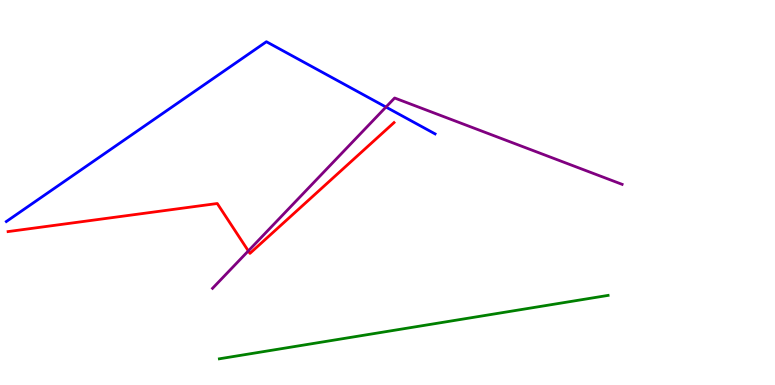[{'lines': ['blue', 'red'], 'intersections': []}, {'lines': ['green', 'red'], 'intersections': []}, {'lines': ['purple', 'red'], 'intersections': [{'x': 3.2, 'y': 3.48}]}, {'lines': ['blue', 'green'], 'intersections': []}, {'lines': ['blue', 'purple'], 'intersections': [{'x': 4.98, 'y': 7.22}]}, {'lines': ['green', 'purple'], 'intersections': []}]